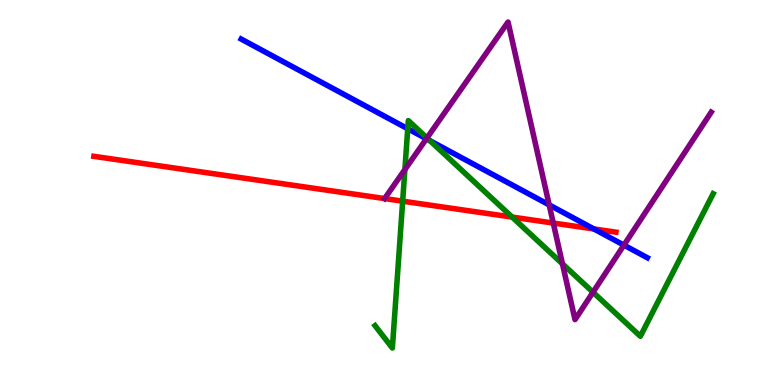[{'lines': ['blue', 'red'], 'intersections': [{'x': 7.66, 'y': 4.05}]}, {'lines': ['green', 'red'], 'intersections': [{'x': 5.2, 'y': 4.77}, {'x': 6.61, 'y': 4.36}]}, {'lines': ['purple', 'red'], 'intersections': [{'x': 4.96, 'y': 4.84}, {'x': 7.14, 'y': 4.21}]}, {'lines': ['blue', 'green'], 'intersections': [{'x': 5.26, 'y': 6.66}, {'x': 5.55, 'y': 6.35}]}, {'lines': ['blue', 'purple'], 'intersections': [{'x': 5.5, 'y': 6.4}, {'x': 7.09, 'y': 4.68}, {'x': 8.05, 'y': 3.63}]}, {'lines': ['green', 'purple'], 'intersections': [{'x': 5.22, 'y': 5.6}, {'x': 5.51, 'y': 6.42}, {'x': 7.26, 'y': 3.15}, {'x': 7.65, 'y': 2.41}]}]